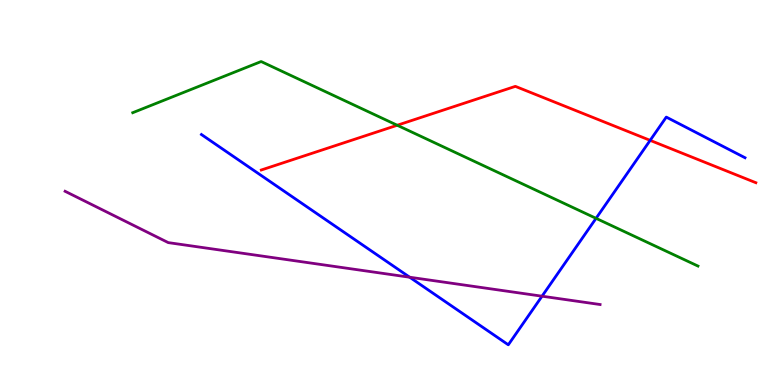[{'lines': ['blue', 'red'], 'intersections': [{'x': 8.39, 'y': 6.35}]}, {'lines': ['green', 'red'], 'intersections': [{'x': 5.13, 'y': 6.75}]}, {'lines': ['purple', 'red'], 'intersections': []}, {'lines': ['blue', 'green'], 'intersections': [{'x': 7.69, 'y': 4.33}]}, {'lines': ['blue', 'purple'], 'intersections': [{'x': 5.29, 'y': 2.8}, {'x': 6.99, 'y': 2.31}]}, {'lines': ['green', 'purple'], 'intersections': []}]